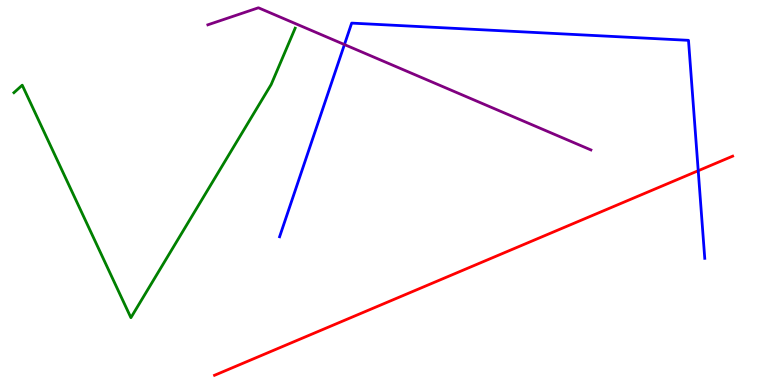[{'lines': ['blue', 'red'], 'intersections': [{'x': 9.01, 'y': 5.57}]}, {'lines': ['green', 'red'], 'intersections': []}, {'lines': ['purple', 'red'], 'intersections': []}, {'lines': ['blue', 'green'], 'intersections': []}, {'lines': ['blue', 'purple'], 'intersections': [{'x': 4.44, 'y': 8.84}]}, {'lines': ['green', 'purple'], 'intersections': []}]